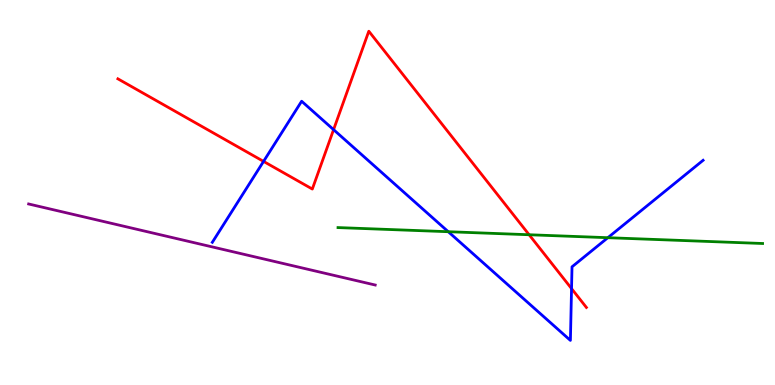[{'lines': ['blue', 'red'], 'intersections': [{'x': 3.4, 'y': 5.81}, {'x': 4.3, 'y': 6.63}, {'x': 7.37, 'y': 2.5}]}, {'lines': ['green', 'red'], 'intersections': [{'x': 6.83, 'y': 3.9}]}, {'lines': ['purple', 'red'], 'intersections': []}, {'lines': ['blue', 'green'], 'intersections': [{'x': 5.78, 'y': 3.98}, {'x': 7.84, 'y': 3.83}]}, {'lines': ['blue', 'purple'], 'intersections': []}, {'lines': ['green', 'purple'], 'intersections': []}]